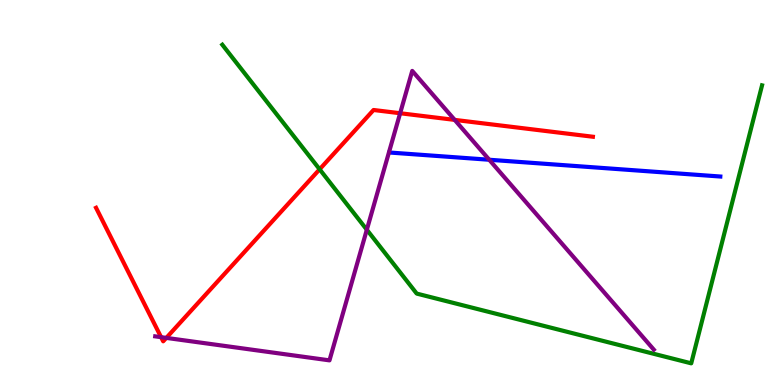[{'lines': ['blue', 'red'], 'intersections': []}, {'lines': ['green', 'red'], 'intersections': [{'x': 4.12, 'y': 5.6}]}, {'lines': ['purple', 'red'], 'intersections': [{'x': 2.08, 'y': 1.24}, {'x': 2.15, 'y': 1.22}, {'x': 5.16, 'y': 7.06}, {'x': 5.87, 'y': 6.89}]}, {'lines': ['blue', 'green'], 'intersections': []}, {'lines': ['blue', 'purple'], 'intersections': [{'x': 6.31, 'y': 5.85}]}, {'lines': ['green', 'purple'], 'intersections': [{'x': 4.73, 'y': 4.03}]}]